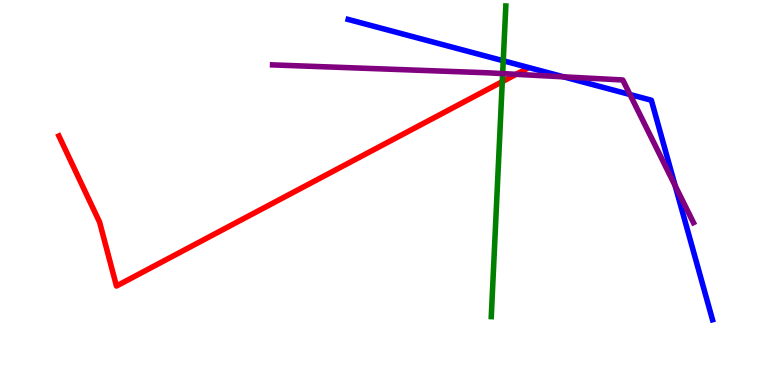[{'lines': ['blue', 'red'], 'intersections': []}, {'lines': ['green', 'red'], 'intersections': [{'x': 6.48, 'y': 7.88}]}, {'lines': ['purple', 'red'], 'intersections': [{'x': 6.66, 'y': 8.07}]}, {'lines': ['blue', 'green'], 'intersections': [{'x': 6.49, 'y': 8.42}]}, {'lines': ['blue', 'purple'], 'intersections': [{'x': 7.27, 'y': 8.0}, {'x': 8.13, 'y': 7.54}, {'x': 8.71, 'y': 5.18}]}, {'lines': ['green', 'purple'], 'intersections': [{'x': 6.49, 'y': 8.09}]}]